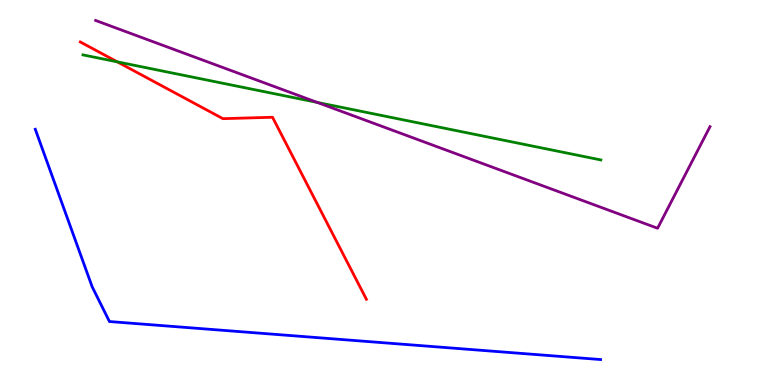[{'lines': ['blue', 'red'], 'intersections': []}, {'lines': ['green', 'red'], 'intersections': [{'x': 1.51, 'y': 8.39}]}, {'lines': ['purple', 'red'], 'intersections': []}, {'lines': ['blue', 'green'], 'intersections': []}, {'lines': ['blue', 'purple'], 'intersections': []}, {'lines': ['green', 'purple'], 'intersections': [{'x': 4.09, 'y': 7.34}]}]